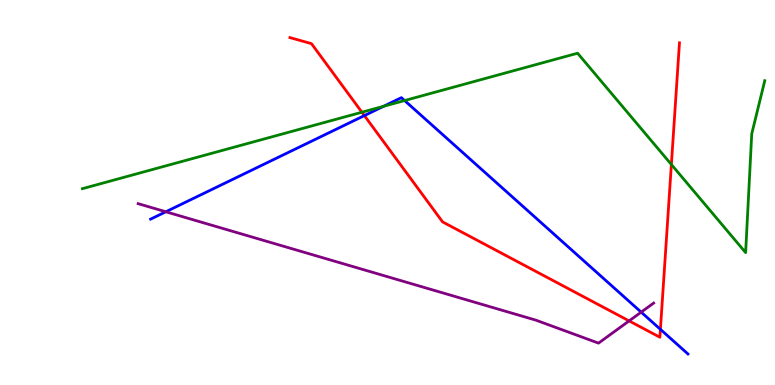[{'lines': ['blue', 'red'], 'intersections': [{'x': 4.7, 'y': 7.0}, {'x': 8.52, 'y': 1.45}]}, {'lines': ['green', 'red'], 'intersections': [{'x': 4.67, 'y': 7.09}, {'x': 8.66, 'y': 5.73}]}, {'lines': ['purple', 'red'], 'intersections': [{'x': 8.12, 'y': 1.66}]}, {'lines': ['blue', 'green'], 'intersections': [{'x': 4.95, 'y': 7.24}, {'x': 5.22, 'y': 7.39}]}, {'lines': ['blue', 'purple'], 'intersections': [{'x': 2.14, 'y': 4.5}, {'x': 8.27, 'y': 1.89}]}, {'lines': ['green', 'purple'], 'intersections': []}]